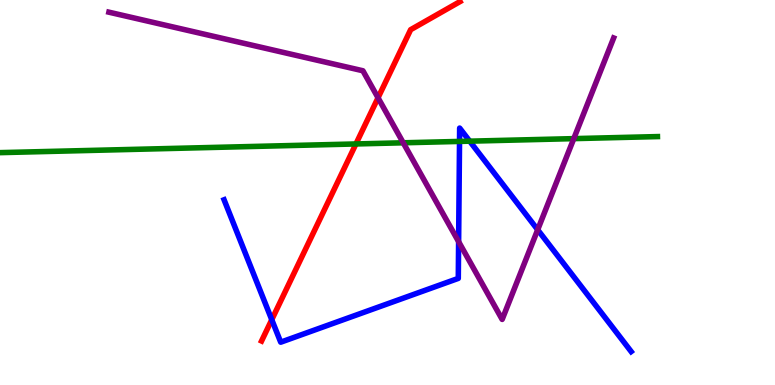[{'lines': ['blue', 'red'], 'intersections': [{'x': 3.51, 'y': 1.7}]}, {'lines': ['green', 'red'], 'intersections': [{'x': 4.59, 'y': 6.26}]}, {'lines': ['purple', 'red'], 'intersections': [{'x': 4.88, 'y': 7.46}]}, {'lines': ['blue', 'green'], 'intersections': [{'x': 5.93, 'y': 6.33}, {'x': 6.06, 'y': 6.33}]}, {'lines': ['blue', 'purple'], 'intersections': [{'x': 5.92, 'y': 3.72}, {'x': 6.94, 'y': 4.03}]}, {'lines': ['green', 'purple'], 'intersections': [{'x': 5.2, 'y': 6.29}, {'x': 7.4, 'y': 6.4}]}]